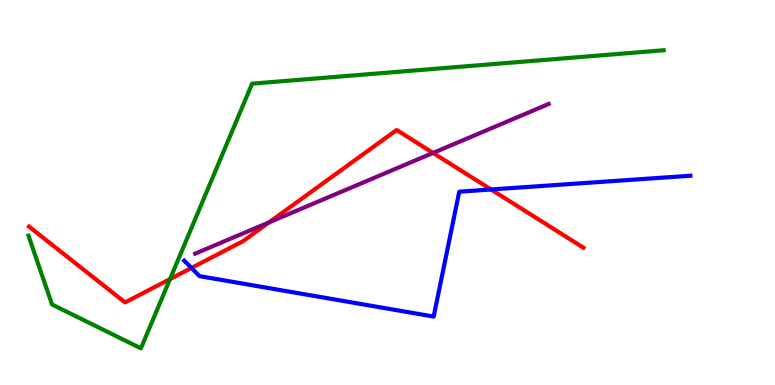[{'lines': ['blue', 'red'], 'intersections': [{'x': 2.47, 'y': 3.04}, {'x': 6.34, 'y': 5.08}]}, {'lines': ['green', 'red'], 'intersections': [{'x': 2.19, 'y': 2.75}]}, {'lines': ['purple', 'red'], 'intersections': [{'x': 3.47, 'y': 4.22}, {'x': 5.59, 'y': 6.03}]}, {'lines': ['blue', 'green'], 'intersections': []}, {'lines': ['blue', 'purple'], 'intersections': []}, {'lines': ['green', 'purple'], 'intersections': []}]